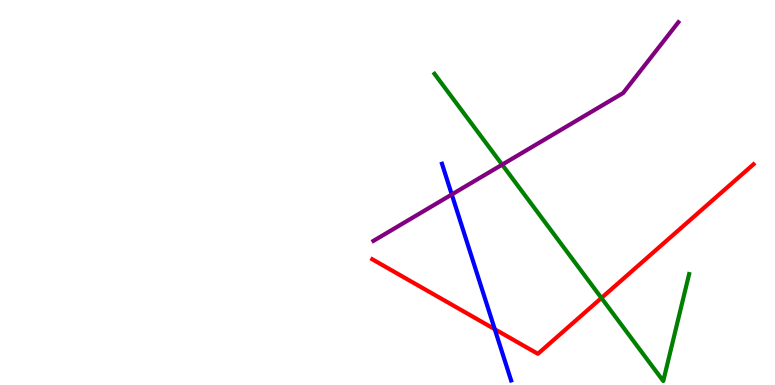[{'lines': ['blue', 'red'], 'intersections': [{'x': 6.38, 'y': 1.45}]}, {'lines': ['green', 'red'], 'intersections': [{'x': 7.76, 'y': 2.26}]}, {'lines': ['purple', 'red'], 'intersections': []}, {'lines': ['blue', 'green'], 'intersections': []}, {'lines': ['blue', 'purple'], 'intersections': [{'x': 5.83, 'y': 4.95}]}, {'lines': ['green', 'purple'], 'intersections': [{'x': 6.48, 'y': 5.72}]}]